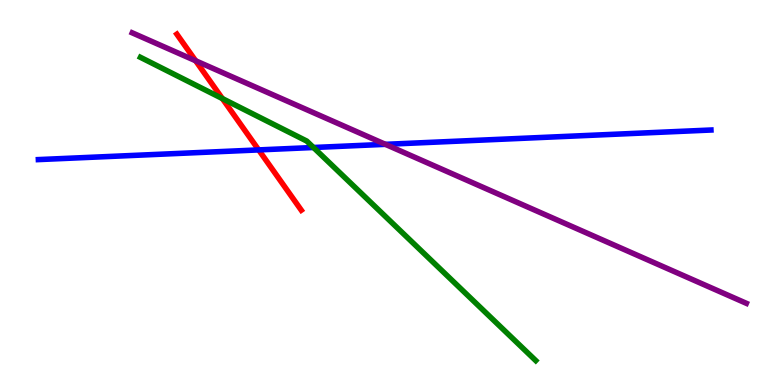[{'lines': ['blue', 'red'], 'intersections': [{'x': 3.34, 'y': 6.11}]}, {'lines': ['green', 'red'], 'intersections': [{'x': 2.87, 'y': 7.44}]}, {'lines': ['purple', 'red'], 'intersections': [{'x': 2.52, 'y': 8.42}]}, {'lines': ['blue', 'green'], 'intersections': [{'x': 4.04, 'y': 6.17}]}, {'lines': ['blue', 'purple'], 'intersections': [{'x': 4.97, 'y': 6.25}]}, {'lines': ['green', 'purple'], 'intersections': []}]